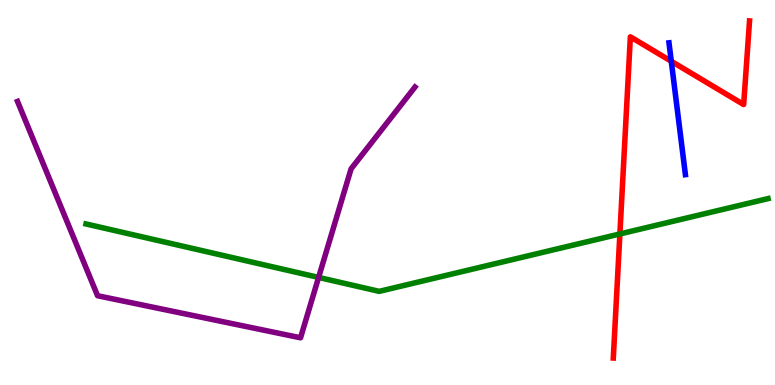[{'lines': ['blue', 'red'], 'intersections': [{'x': 8.66, 'y': 8.41}]}, {'lines': ['green', 'red'], 'intersections': [{'x': 8.0, 'y': 3.92}]}, {'lines': ['purple', 'red'], 'intersections': []}, {'lines': ['blue', 'green'], 'intersections': []}, {'lines': ['blue', 'purple'], 'intersections': []}, {'lines': ['green', 'purple'], 'intersections': [{'x': 4.11, 'y': 2.79}]}]